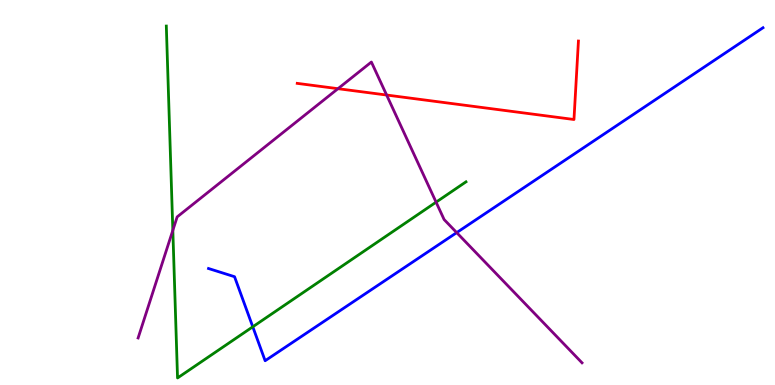[{'lines': ['blue', 'red'], 'intersections': []}, {'lines': ['green', 'red'], 'intersections': []}, {'lines': ['purple', 'red'], 'intersections': [{'x': 4.36, 'y': 7.7}, {'x': 4.99, 'y': 7.53}]}, {'lines': ['blue', 'green'], 'intersections': [{'x': 3.26, 'y': 1.51}]}, {'lines': ['blue', 'purple'], 'intersections': [{'x': 5.89, 'y': 3.96}]}, {'lines': ['green', 'purple'], 'intersections': [{'x': 2.23, 'y': 4.02}, {'x': 5.63, 'y': 4.75}]}]